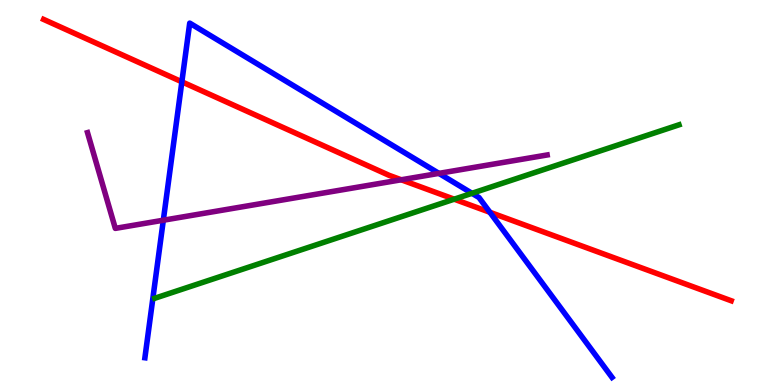[{'lines': ['blue', 'red'], 'intersections': [{'x': 2.35, 'y': 7.88}, {'x': 6.32, 'y': 4.49}]}, {'lines': ['green', 'red'], 'intersections': [{'x': 5.86, 'y': 4.83}]}, {'lines': ['purple', 'red'], 'intersections': [{'x': 5.18, 'y': 5.33}]}, {'lines': ['blue', 'green'], 'intersections': [{'x': 6.09, 'y': 4.98}]}, {'lines': ['blue', 'purple'], 'intersections': [{'x': 2.11, 'y': 4.28}, {'x': 5.66, 'y': 5.5}]}, {'lines': ['green', 'purple'], 'intersections': []}]